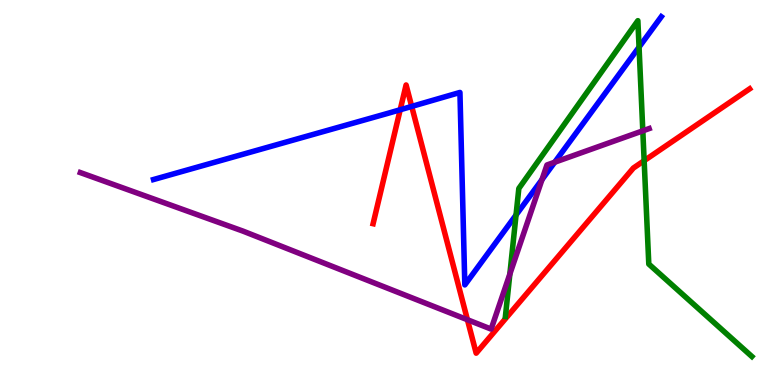[{'lines': ['blue', 'red'], 'intersections': [{'x': 5.16, 'y': 7.15}, {'x': 5.31, 'y': 7.24}]}, {'lines': ['green', 'red'], 'intersections': [{'x': 8.31, 'y': 5.83}]}, {'lines': ['purple', 'red'], 'intersections': [{'x': 6.03, 'y': 1.7}]}, {'lines': ['blue', 'green'], 'intersections': [{'x': 6.66, 'y': 4.42}, {'x': 8.25, 'y': 8.78}]}, {'lines': ['blue', 'purple'], 'intersections': [{'x': 6.99, 'y': 5.34}, {'x': 7.16, 'y': 5.79}]}, {'lines': ['green', 'purple'], 'intersections': [{'x': 6.58, 'y': 2.88}, {'x': 8.29, 'y': 6.6}]}]